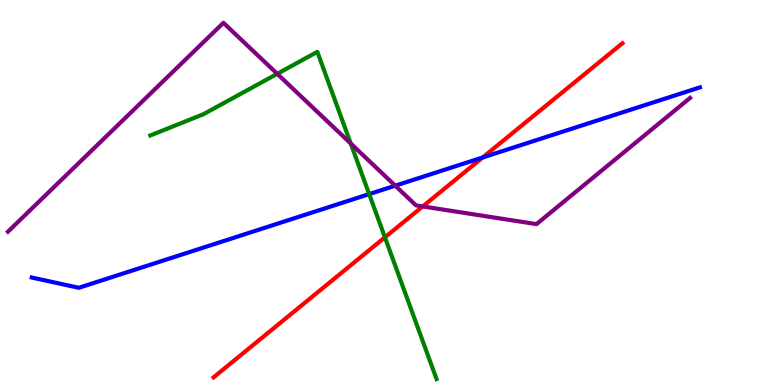[{'lines': ['blue', 'red'], 'intersections': [{'x': 6.23, 'y': 5.91}]}, {'lines': ['green', 'red'], 'intersections': [{'x': 4.97, 'y': 3.84}]}, {'lines': ['purple', 'red'], 'intersections': [{'x': 5.45, 'y': 4.64}]}, {'lines': ['blue', 'green'], 'intersections': [{'x': 4.76, 'y': 4.96}]}, {'lines': ['blue', 'purple'], 'intersections': [{'x': 5.1, 'y': 5.18}]}, {'lines': ['green', 'purple'], 'intersections': [{'x': 3.58, 'y': 8.08}, {'x': 4.53, 'y': 6.27}]}]